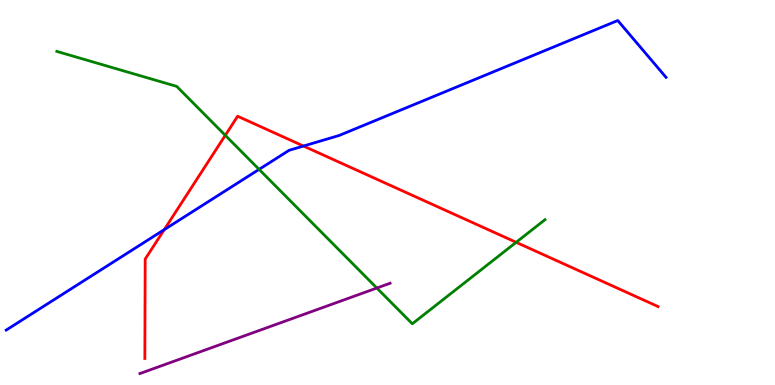[{'lines': ['blue', 'red'], 'intersections': [{'x': 2.12, 'y': 4.03}, {'x': 3.92, 'y': 6.21}]}, {'lines': ['green', 'red'], 'intersections': [{'x': 2.91, 'y': 6.49}, {'x': 6.66, 'y': 3.71}]}, {'lines': ['purple', 'red'], 'intersections': []}, {'lines': ['blue', 'green'], 'intersections': [{'x': 3.34, 'y': 5.6}]}, {'lines': ['blue', 'purple'], 'intersections': []}, {'lines': ['green', 'purple'], 'intersections': [{'x': 4.86, 'y': 2.52}]}]